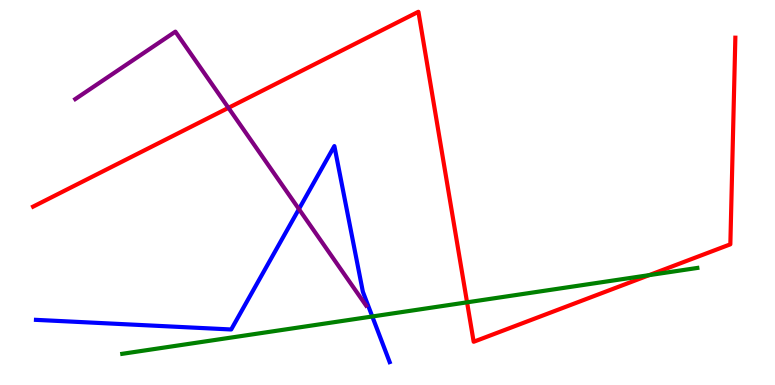[{'lines': ['blue', 'red'], 'intersections': []}, {'lines': ['green', 'red'], 'intersections': [{'x': 6.03, 'y': 2.15}, {'x': 8.38, 'y': 2.85}]}, {'lines': ['purple', 'red'], 'intersections': [{'x': 2.95, 'y': 7.2}]}, {'lines': ['blue', 'green'], 'intersections': [{'x': 4.8, 'y': 1.78}]}, {'lines': ['blue', 'purple'], 'intersections': [{'x': 3.86, 'y': 4.57}]}, {'lines': ['green', 'purple'], 'intersections': []}]